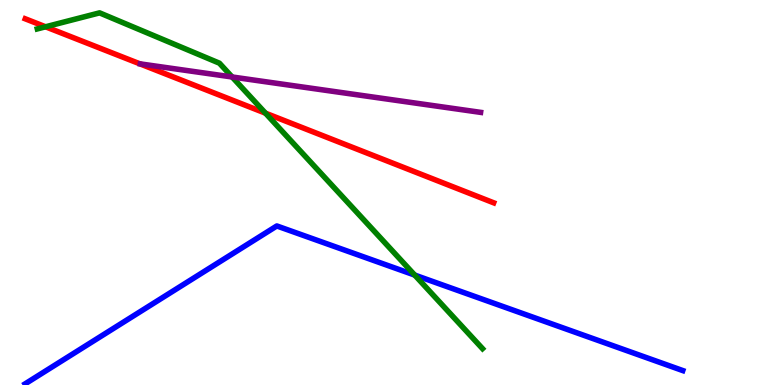[{'lines': ['blue', 'red'], 'intersections': []}, {'lines': ['green', 'red'], 'intersections': [{'x': 0.588, 'y': 9.3}, {'x': 3.43, 'y': 7.06}]}, {'lines': ['purple', 'red'], 'intersections': []}, {'lines': ['blue', 'green'], 'intersections': [{'x': 5.35, 'y': 2.86}]}, {'lines': ['blue', 'purple'], 'intersections': []}, {'lines': ['green', 'purple'], 'intersections': [{'x': 3.0, 'y': 8.0}]}]